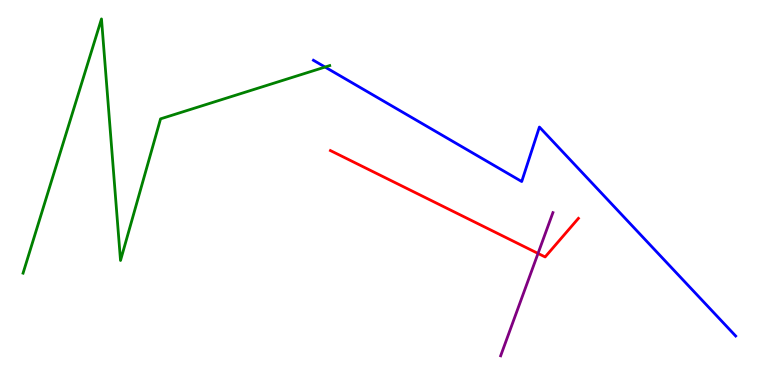[{'lines': ['blue', 'red'], 'intersections': []}, {'lines': ['green', 'red'], 'intersections': []}, {'lines': ['purple', 'red'], 'intersections': [{'x': 6.94, 'y': 3.42}]}, {'lines': ['blue', 'green'], 'intersections': [{'x': 4.19, 'y': 8.26}]}, {'lines': ['blue', 'purple'], 'intersections': []}, {'lines': ['green', 'purple'], 'intersections': []}]